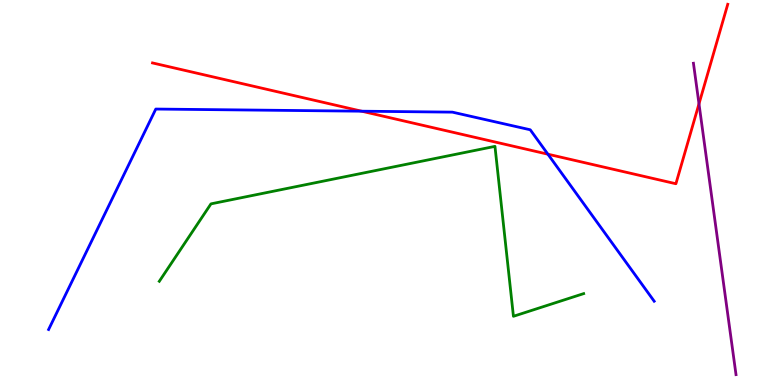[{'lines': ['blue', 'red'], 'intersections': [{'x': 4.67, 'y': 7.11}, {'x': 7.07, 'y': 5.99}]}, {'lines': ['green', 'red'], 'intersections': []}, {'lines': ['purple', 'red'], 'intersections': [{'x': 9.02, 'y': 7.3}]}, {'lines': ['blue', 'green'], 'intersections': []}, {'lines': ['blue', 'purple'], 'intersections': []}, {'lines': ['green', 'purple'], 'intersections': []}]